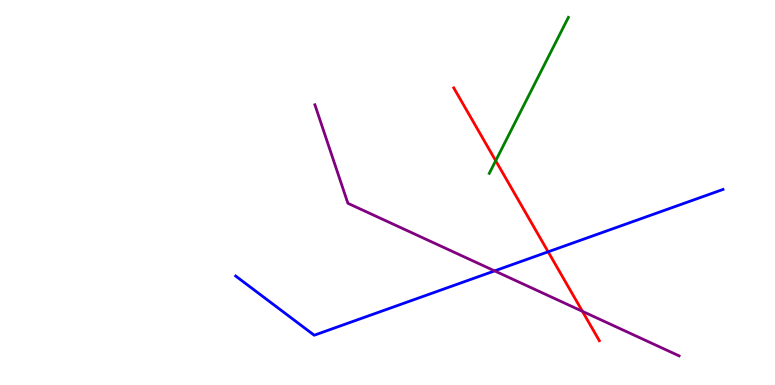[{'lines': ['blue', 'red'], 'intersections': [{'x': 7.07, 'y': 3.46}]}, {'lines': ['green', 'red'], 'intersections': [{'x': 6.4, 'y': 5.83}]}, {'lines': ['purple', 'red'], 'intersections': [{'x': 7.52, 'y': 1.91}]}, {'lines': ['blue', 'green'], 'intersections': []}, {'lines': ['blue', 'purple'], 'intersections': [{'x': 6.38, 'y': 2.96}]}, {'lines': ['green', 'purple'], 'intersections': []}]